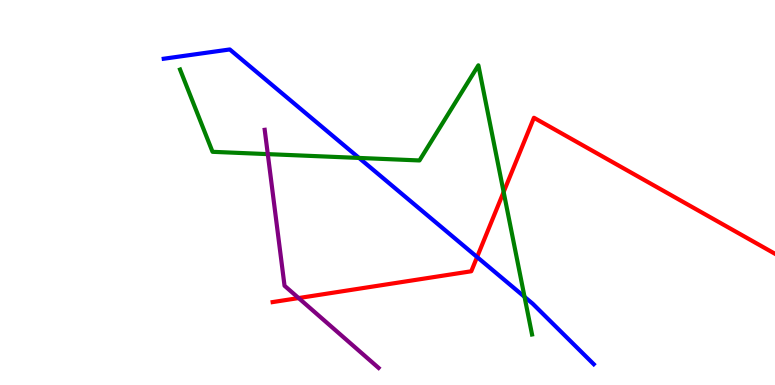[{'lines': ['blue', 'red'], 'intersections': [{'x': 6.16, 'y': 3.32}]}, {'lines': ['green', 'red'], 'intersections': [{'x': 6.5, 'y': 5.01}]}, {'lines': ['purple', 'red'], 'intersections': [{'x': 3.85, 'y': 2.26}]}, {'lines': ['blue', 'green'], 'intersections': [{'x': 4.63, 'y': 5.9}, {'x': 6.77, 'y': 2.29}]}, {'lines': ['blue', 'purple'], 'intersections': []}, {'lines': ['green', 'purple'], 'intersections': [{'x': 3.46, 'y': 6.0}]}]